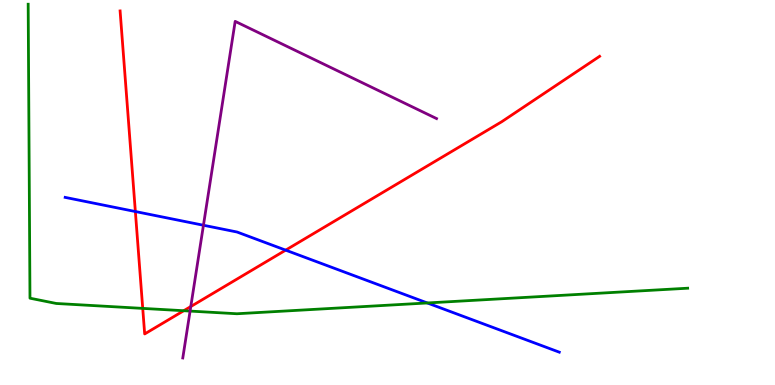[{'lines': ['blue', 'red'], 'intersections': [{'x': 1.75, 'y': 4.51}, {'x': 3.69, 'y': 3.5}]}, {'lines': ['green', 'red'], 'intersections': [{'x': 1.84, 'y': 1.99}, {'x': 2.37, 'y': 1.93}]}, {'lines': ['purple', 'red'], 'intersections': [{'x': 2.46, 'y': 2.04}]}, {'lines': ['blue', 'green'], 'intersections': [{'x': 5.51, 'y': 2.13}]}, {'lines': ['blue', 'purple'], 'intersections': [{'x': 2.63, 'y': 4.15}]}, {'lines': ['green', 'purple'], 'intersections': [{'x': 2.45, 'y': 1.92}]}]